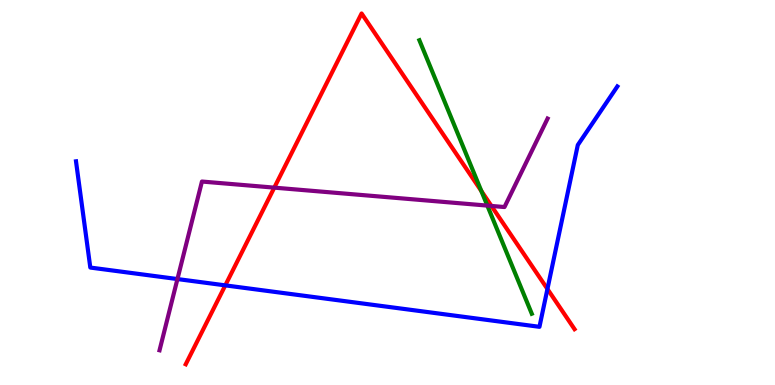[{'lines': ['blue', 'red'], 'intersections': [{'x': 2.91, 'y': 2.59}, {'x': 7.06, 'y': 2.49}]}, {'lines': ['green', 'red'], 'intersections': [{'x': 6.21, 'y': 5.04}]}, {'lines': ['purple', 'red'], 'intersections': [{'x': 3.54, 'y': 5.13}, {'x': 6.34, 'y': 4.65}]}, {'lines': ['blue', 'green'], 'intersections': []}, {'lines': ['blue', 'purple'], 'intersections': [{'x': 2.29, 'y': 2.75}]}, {'lines': ['green', 'purple'], 'intersections': [{'x': 6.29, 'y': 4.66}]}]